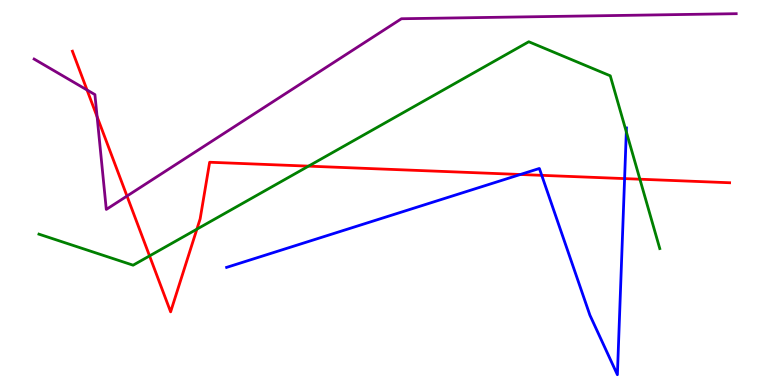[{'lines': ['blue', 'red'], 'intersections': [{'x': 6.71, 'y': 5.47}, {'x': 6.99, 'y': 5.45}, {'x': 8.06, 'y': 5.36}]}, {'lines': ['green', 'red'], 'intersections': [{'x': 1.93, 'y': 3.35}, {'x': 2.54, 'y': 4.05}, {'x': 3.98, 'y': 5.68}, {'x': 8.26, 'y': 5.35}]}, {'lines': ['purple', 'red'], 'intersections': [{'x': 1.12, 'y': 7.66}, {'x': 1.25, 'y': 6.97}, {'x': 1.64, 'y': 4.91}]}, {'lines': ['blue', 'green'], 'intersections': [{'x': 8.08, 'y': 6.58}]}, {'lines': ['blue', 'purple'], 'intersections': []}, {'lines': ['green', 'purple'], 'intersections': []}]